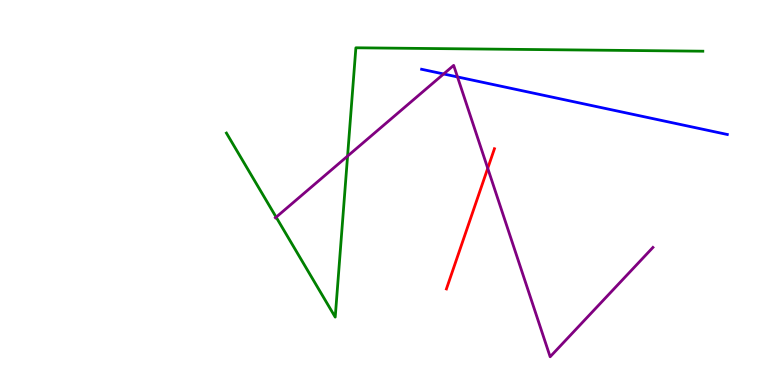[{'lines': ['blue', 'red'], 'intersections': []}, {'lines': ['green', 'red'], 'intersections': []}, {'lines': ['purple', 'red'], 'intersections': [{'x': 6.29, 'y': 5.63}]}, {'lines': ['blue', 'green'], 'intersections': []}, {'lines': ['blue', 'purple'], 'intersections': [{'x': 5.72, 'y': 8.08}, {'x': 5.9, 'y': 8.0}]}, {'lines': ['green', 'purple'], 'intersections': [{'x': 3.56, 'y': 4.36}, {'x': 4.48, 'y': 5.95}]}]